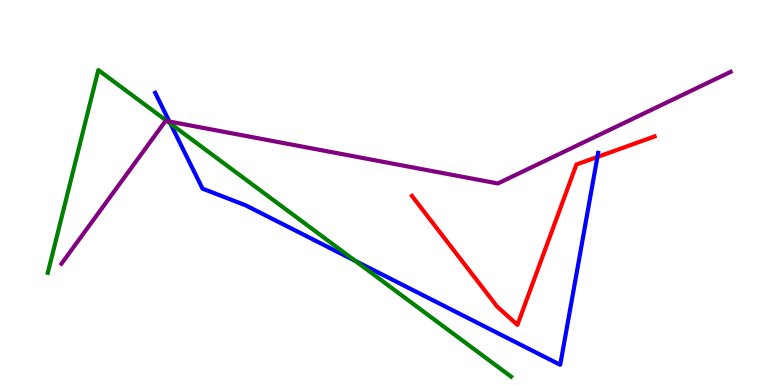[{'lines': ['blue', 'red'], 'intersections': [{'x': 7.71, 'y': 5.92}]}, {'lines': ['green', 'red'], 'intersections': []}, {'lines': ['purple', 'red'], 'intersections': []}, {'lines': ['blue', 'green'], 'intersections': [{'x': 2.2, 'y': 6.79}, {'x': 4.58, 'y': 3.22}]}, {'lines': ['blue', 'purple'], 'intersections': [{'x': 2.19, 'y': 6.84}]}, {'lines': ['green', 'purple'], 'intersections': [{'x': 2.16, 'y': 6.85}]}]